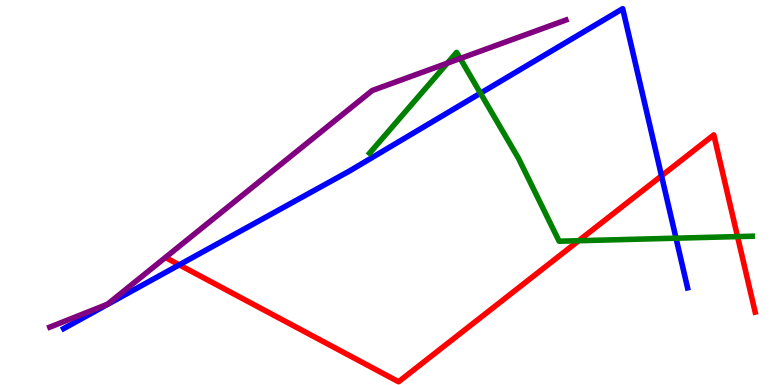[{'lines': ['blue', 'red'], 'intersections': [{'x': 2.31, 'y': 3.12}, {'x': 8.54, 'y': 5.43}]}, {'lines': ['green', 'red'], 'intersections': [{'x': 7.47, 'y': 3.75}, {'x': 9.52, 'y': 3.85}]}, {'lines': ['purple', 'red'], 'intersections': []}, {'lines': ['blue', 'green'], 'intersections': [{'x': 6.2, 'y': 7.58}, {'x': 8.72, 'y': 3.81}]}, {'lines': ['blue', 'purple'], 'intersections': []}, {'lines': ['green', 'purple'], 'intersections': [{'x': 5.77, 'y': 8.36}, {'x': 5.94, 'y': 8.48}]}]